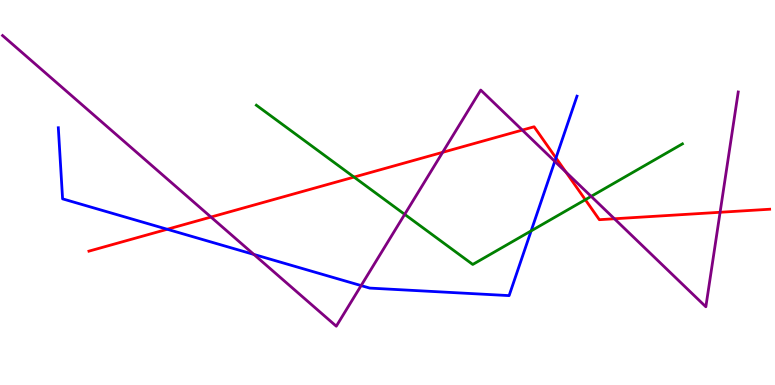[{'lines': ['blue', 'red'], 'intersections': [{'x': 2.16, 'y': 4.05}, {'x': 7.17, 'y': 5.9}]}, {'lines': ['green', 'red'], 'intersections': [{'x': 4.57, 'y': 5.4}, {'x': 7.55, 'y': 4.81}]}, {'lines': ['purple', 'red'], 'intersections': [{'x': 2.72, 'y': 4.36}, {'x': 5.71, 'y': 6.04}, {'x': 6.74, 'y': 6.62}, {'x': 7.3, 'y': 5.53}, {'x': 7.93, 'y': 4.32}, {'x': 9.29, 'y': 4.49}]}, {'lines': ['blue', 'green'], 'intersections': [{'x': 6.85, 'y': 4.0}]}, {'lines': ['blue', 'purple'], 'intersections': [{'x': 3.28, 'y': 3.39}, {'x': 4.66, 'y': 2.58}, {'x': 7.16, 'y': 5.81}]}, {'lines': ['green', 'purple'], 'intersections': [{'x': 5.22, 'y': 4.43}, {'x': 7.63, 'y': 4.9}]}]